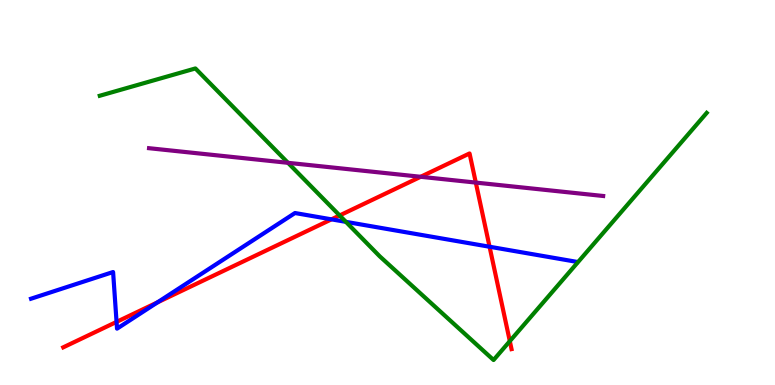[{'lines': ['blue', 'red'], 'intersections': [{'x': 1.5, 'y': 1.64}, {'x': 2.03, 'y': 2.15}, {'x': 4.28, 'y': 4.3}, {'x': 6.32, 'y': 3.59}]}, {'lines': ['green', 'red'], 'intersections': [{'x': 4.38, 'y': 4.4}, {'x': 6.58, 'y': 1.14}]}, {'lines': ['purple', 'red'], 'intersections': [{'x': 5.43, 'y': 5.41}, {'x': 6.14, 'y': 5.26}]}, {'lines': ['blue', 'green'], 'intersections': [{'x': 4.46, 'y': 4.24}]}, {'lines': ['blue', 'purple'], 'intersections': []}, {'lines': ['green', 'purple'], 'intersections': [{'x': 3.72, 'y': 5.77}]}]